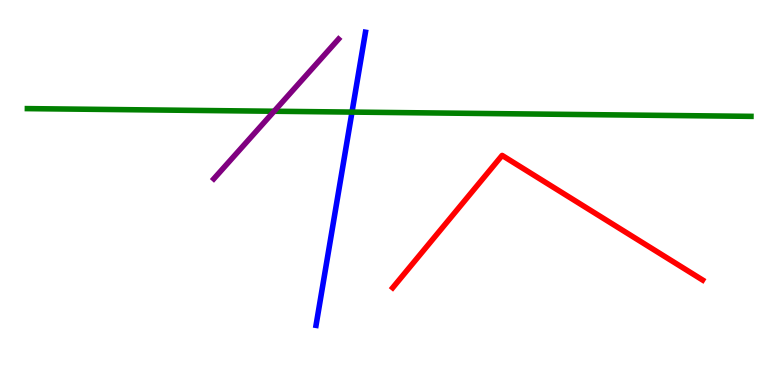[{'lines': ['blue', 'red'], 'intersections': []}, {'lines': ['green', 'red'], 'intersections': []}, {'lines': ['purple', 'red'], 'intersections': []}, {'lines': ['blue', 'green'], 'intersections': [{'x': 4.54, 'y': 7.09}]}, {'lines': ['blue', 'purple'], 'intersections': []}, {'lines': ['green', 'purple'], 'intersections': [{'x': 3.54, 'y': 7.11}]}]